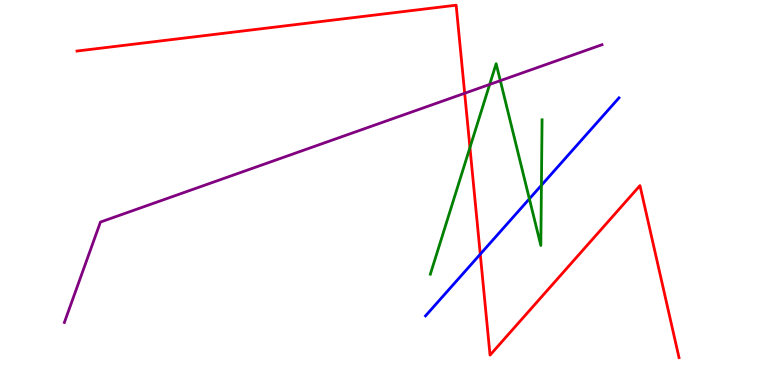[{'lines': ['blue', 'red'], 'intersections': [{'x': 6.2, 'y': 3.4}]}, {'lines': ['green', 'red'], 'intersections': [{'x': 6.06, 'y': 6.17}]}, {'lines': ['purple', 'red'], 'intersections': [{'x': 6.0, 'y': 7.58}]}, {'lines': ['blue', 'green'], 'intersections': [{'x': 6.83, 'y': 4.84}, {'x': 6.99, 'y': 5.19}]}, {'lines': ['blue', 'purple'], 'intersections': []}, {'lines': ['green', 'purple'], 'intersections': [{'x': 6.32, 'y': 7.81}, {'x': 6.46, 'y': 7.9}]}]